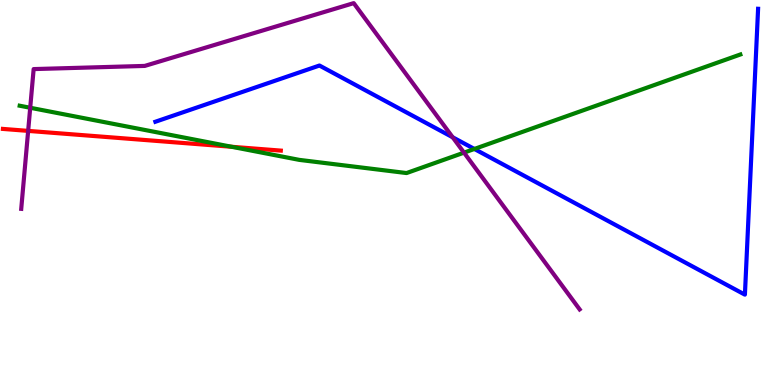[{'lines': ['blue', 'red'], 'intersections': []}, {'lines': ['green', 'red'], 'intersections': [{'x': 2.99, 'y': 6.19}]}, {'lines': ['purple', 'red'], 'intersections': [{'x': 0.363, 'y': 6.6}]}, {'lines': ['blue', 'green'], 'intersections': [{'x': 6.12, 'y': 6.13}]}, {'lines': ['blue', 'purple'], 'intersections': [{'x': 5.84, 'y': 6.43}]}, {'lines': ['green', 'purple'], 'intersections': [{'x': 0.39, 'y': 7.2}, {'x': 5.99, 'y': 6.04}]}]